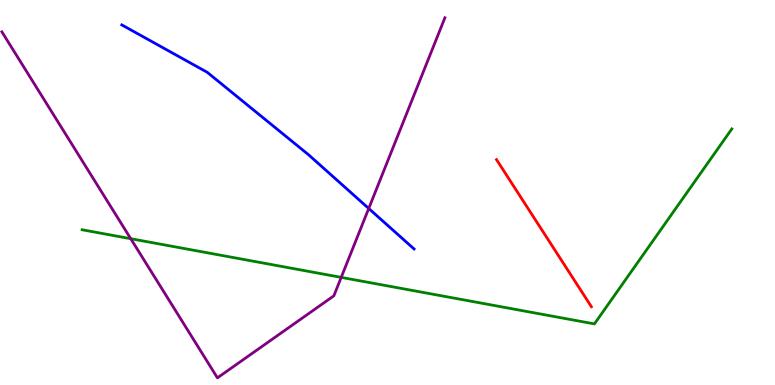[{'lines': ['blue', 'red'], 'intersections': []}, {'lines': ['green', 'red'], 'intersections': []}, {'lines': ['purple', 'red'], 'intersections': []}, {'lines': ['blue', 'green'], 'intersections': []}, {'lines': ['blue', 'purple'], 'intersections': [{'x': 4.76, 'y': 4.58}]}, {'lines': ['green', 'purple'], 'intersections': [{'x': 1.69, 'y': 3.8}, {'x': 4.4, 'y': 2.8}]}]